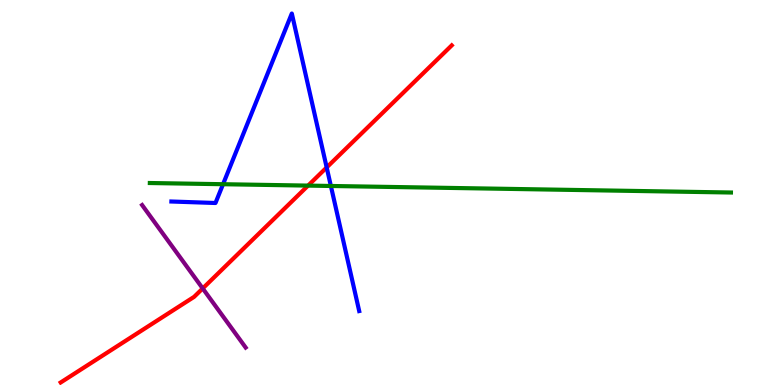[{'lines': ['blue', 'red'], 'intersections': [{'x': 4.22, 'y': 5.65}]}, {'lines': ['green', 'red'], 'intersections': [{'x': 3.98, 'y': 5.18}]}, {'lines': ['purple', 'red'], 'intersections': [{'x': 2.62, 'y': 2.51}]}, {'lines': ['blue', 'green'], 'intersections': [{'x': 2.88, 'y': 5.22}, {'x': 4.27, 'y': 5.17}]}, {'lines': ['blue', 'purple'], 'intersections': []}, {'lines': ['green', 'purple'], 'intersections': []}]